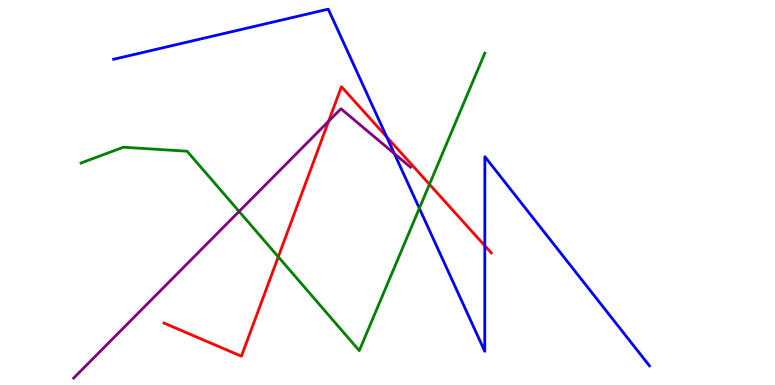[{'lines': ['blue', 'red'], 'intersections': [{'x': 4.99, 'y': 6.44}, {'x': 6.26, 'y': 3.62}]}, {'lines': ['green', 'red'], 'intersections': [{'x': 3.59, 'y': 3.33}, {'x': 5.54, 'y': 5.21}]}, {'lines': ['purple', 'red'], 'intersections': [{'x': 4.24, 'y': 6.85}]}, {'lines': ['blue', 'green'], 'intersections': [{'x': 5.41, 'y': 4.59}]}, {'lines': ['blue', 'purple'], 'intersections': [{'x': 5.09, 'y': 6.01}]}, {'lines': ['green', 'purple'], 'intersections': [{'x': 3.08, 'y': 4.51}]}]